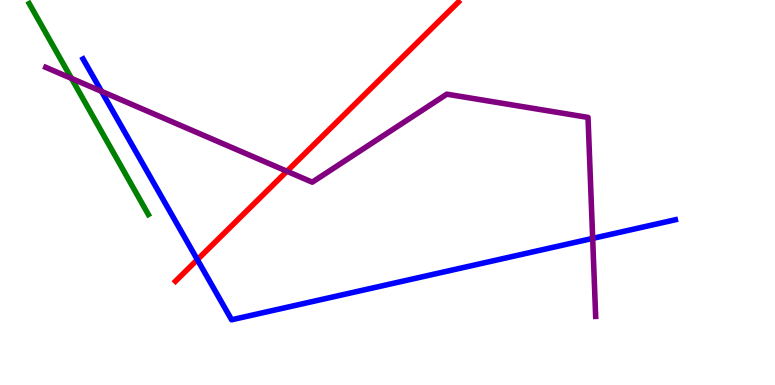[{'lines': ['blue', 'red'], 'intersections': [{'x': 2.55, 'y': 3.26}]}, {'lines': ['green', 'red'], 'intersections': []}, {'lines': ['purple', 'red'], 'intersections': [{'x': 3.7, 'y': 5.55}]}, {'lines': ['blue', 'green'], 'intersections': []}, {'lines': ['blue', 'purple'], 'intersections': [{'x': 1.31, 'y': 7.63}, {'x': 7.65, 'y': 3.81}]}, {'lines': ['green', 'purple'], 'intersections': [{'x': 0.923, 'y': 7.96}]}]